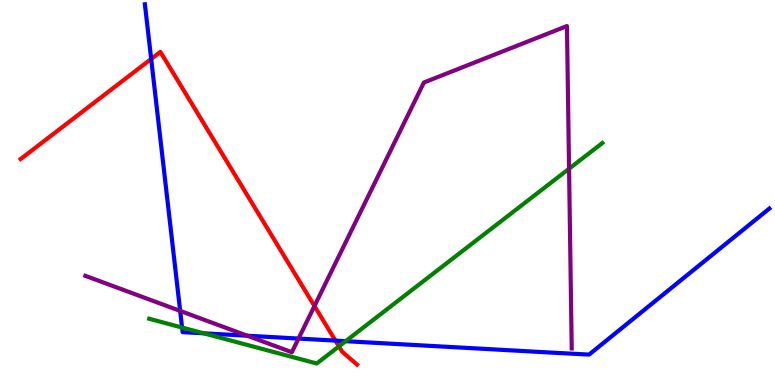[{'lines': ['blue', 'red'], 'intersections': [{'x': 1.95, 'y': 8.47}, {'x': 4.33, 'y': 1.15}]}, {'lines': ['green', 'red'], 'intersections': [{'x': 4.37, 'y': 1.0}]}, {'lines': ['purple', 'red'], 'intersections': [{'x': 4.06, 'y': 2.05}]}, {'lines': ['blue', 'green'], 'intersections': [{'x': 2.35, 'y': 1.49}, {'x': 2.63, 'y': 1.34}, {'x': 4.46, 'y': 1.14}]}, {'lines': ['blue', 'purple'], 'intersections': [{'x': 2.32, 'y': 1.92}, {'x': 3.19, 'y': 1.28}, {'x': 3.85, 'y': 1.21}]}, {'lines': ['green', 'purple'], 'intersections': [{'x': 7.34, 'y': 5.62}]}]